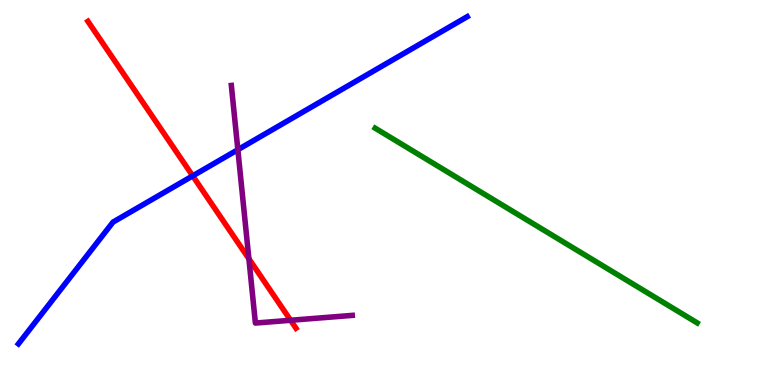[{'lines': ['blue', 'red'], 'intersections': [{'x': 2.49, 'y': 5.43}]}, {'lines': ['green', 'red'], 'intersections': []}, {'lines': ['purple', 'red'], 'intersections': [{'x': 3.21, 'y': 3.28}, {'x': 3.75, 'y': 1.68}]}, {'lines': ['blue', 'green'], 'intersections': []}, {'lines': ['blue', 'purple'], 'intersections': [{'x': 3.07, 'y': 6.11}]}, {'lines': ['green', 'purple'], 'intersections': []}]